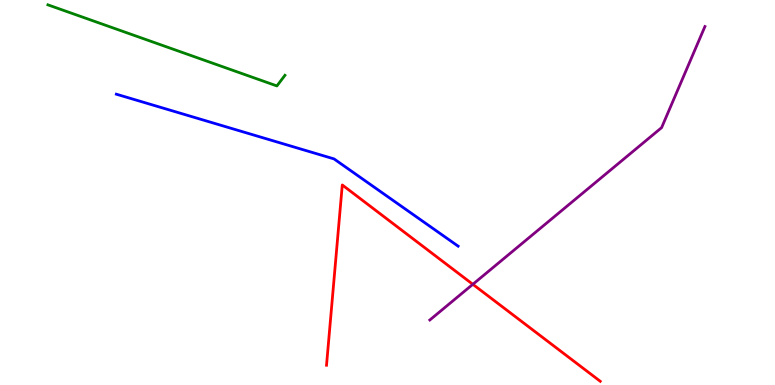[{'lines': ['blue', 'red'], 'intersections': []}, {'lines': ['green', 'red'], 'intersections': []}, {'lines': ['purple', 'red'], 'intersections': [{'x': 6.1, 'y': 2.62}]}, {'lines': ['blue', 'green'], 'intersections': []}, {'lines': ['blue', 'purple'], 'intersections': []}, {'lines': ['green', 'purple'], 'intersections': []}]